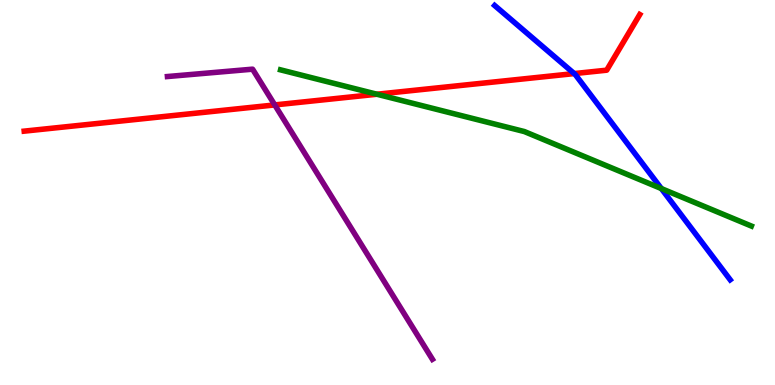[{'lines': ['blue', 'red'], 'intersections': [{'x': 7.41, 'y': 8.09}]}, {'lines': ['green', 'red'], 'intersections': [{'x': 4.86, 'y': 7.55}]}, {'lines': ['purple', 'red'], 'intersections': [{'x': 3.55, 'y': 7.27}]}, {'lines': ['blue', 'green'], 'intersections': [{'x': 8.53, 'y': 5.1}]}, {'lines': ['blue', 'purple'], 'intersections': []}, {'lines': ['green', 'purple'], 'intersections': []}]